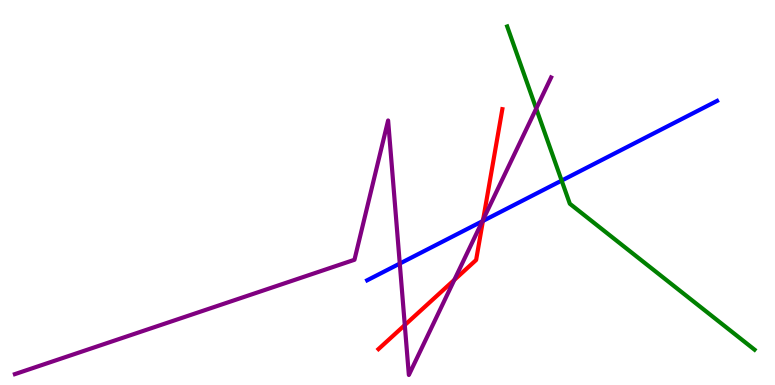[{'lines': ['blue', 'red'], 'intersections': [{'x': 6.23, 'y': 4.26}]}, {'lines': ['green', 'red'], 'intersections': []}, {'lines': ['purple', 'red'], 'intersections': [{'x': 5.22, 'y': 1.56}, {'x': 5.86, 'y': 2.73}, {'x': 6.23, 'y': 4.3}]}, {'lines': ['blue', 'green'], 'intersections': [{'x': 7.25, 'y': 5.31}]}, {'lines': ['blue', 'purple'], 'intersections': [{'x': 5.16, 'y': 3.15}, {'x': 6.22, 'y': 4.25}]}, {'lines': ['green', 'purple'], 'intersections': [{'x': 6.92, 'y': 7.18}]}]